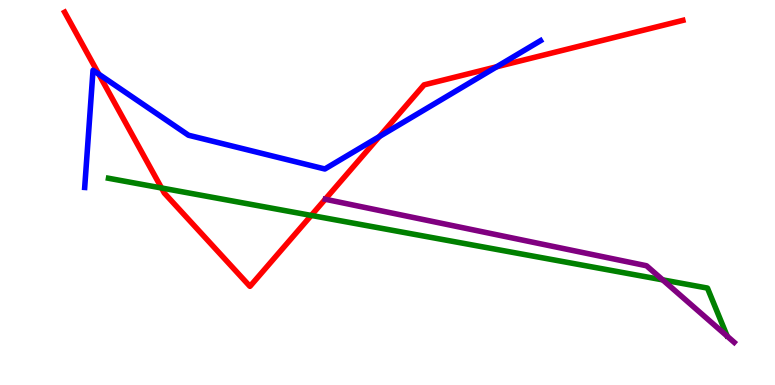[{'lines': ['blue', 'red'], 'intersections': [{'x': 1.27, 'y': 8.07}, {'x': 4.9, 'y': 6.45}, {'x': 6.41, 'y': 8.27}]}, {'lines': ['green', 'red'], 'intersections': [{'x': 2.08, 'y': 5.12}, {'x': 4.02, 'y': 4.4}]}, {'lines': ['purple', 'red'], 'intersections': []}, {'lines': ['blue', 'green'], 'intersections': []}, {'lines': ['blue', 'purple'], 'intersections': []}, {'lines': ['green', 'purple'], 'intersections': [{'x': 8.55, 'y': 2.73}]}]